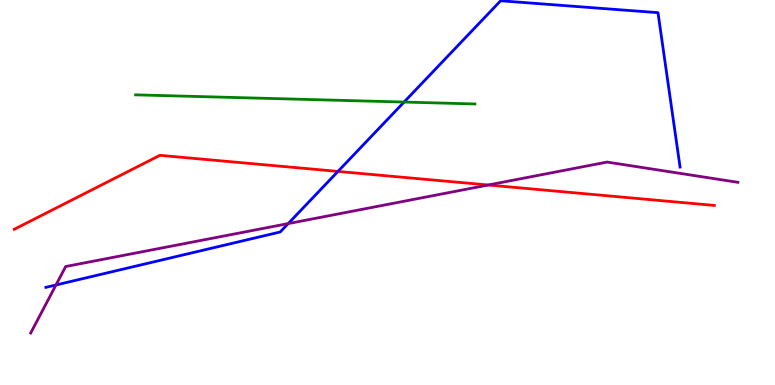[{'lines': ['blue', 'red'], 'intersections': [{'x': 4.36, 'y': 5.55}]}, {'lines': ['green', 'red'], 'intersections': []}, {'lines': ['purple', 'red'], 'intersections': [{'x': 6.3, 'y': 5.19}]}, {'lines': ['blue', 'green'], 'intersections': [{'x': 5.21, 'y': 7.35}]}, {'lines': ['blue', 'purple'], 'intersections': [{'x': 0.722, 'y': 2.6}, {'x': 3.72, 'y': 4.19}]}, {'lines': ['green', 'purple'], 'intersections': []}]